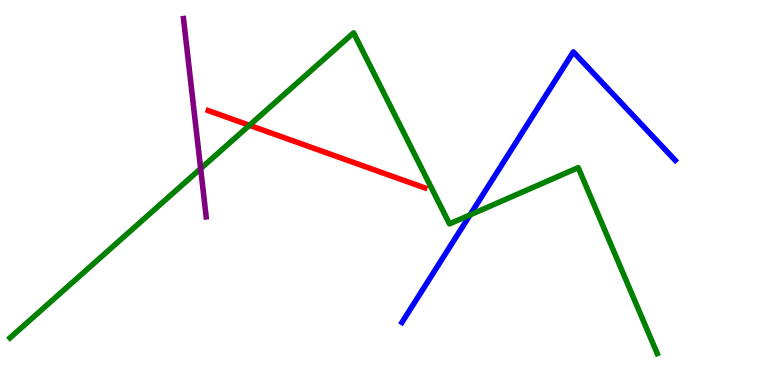[{'lines': ['blue', 'red'], 'intersections': []}, {'lines': ['green', 'red'], 'intersections': [{'x': 3.22, 'y': 6.75}]}, {'lines': ['purple', 'red'], 'intersections': []}, {'lines': ['blue', 'green'], 'intersections': [{'x': 6.07, 'y': 4.42}]}, {'lines': ['blue', 'purple'], 'intersections': []}, {'lines': ['green', 'purple'], 'intersections': [{'x': 2.59, 'y': 5.62}]}]